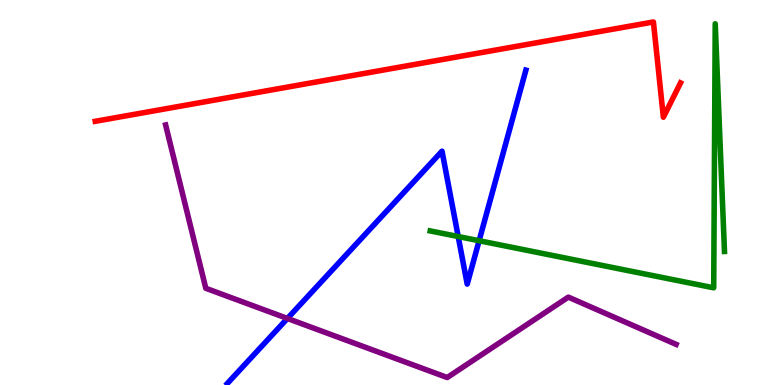[{'lines': ['blue', 'red'], 'intersections': []}, {'lines': ['green', 'red'], 'intersections': []}, {'lines': ['purple', 'red'], 'intersections': []}, {'lines': ['blue', 'green'], 'intersections': [{'x': 5.91, 'y': 3.86}, {'x': 6.18, 'y': 3.75}]}, {'lines': ['blue', 'purple'], 'intersections': [{'x': 3.71, 'y': 1.73}]}, {'lines': ['green', 'purple'], 'intersections': []}]